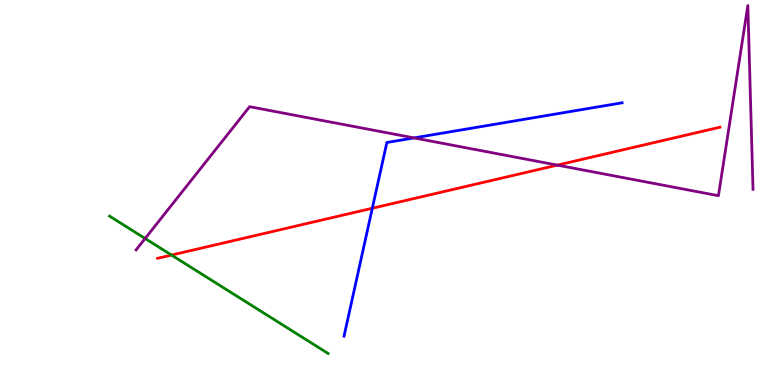[{'lines': ['blue', 'red'], 'intersections': [{'x': 4.8, 'y': 4.59}]}, {'lines': ['green', 'red'], 'intersections': [{'x': 2.21, 'y': 3.37}]}, {'lines': ['purple', 'red'], 'intersections': [{'x': 7.19, 'y': 5.71}]}, {'lines': ['blue', 'green'], 'intersections': []}, {'lines': ['blue', 'purple'], 'intersections': [{'x': 5.34, 'y': 6.42}]}, {'lines': ['green', 'purple'], 'intersections': [{'x': 1.87, 'y': 3.81}]}]